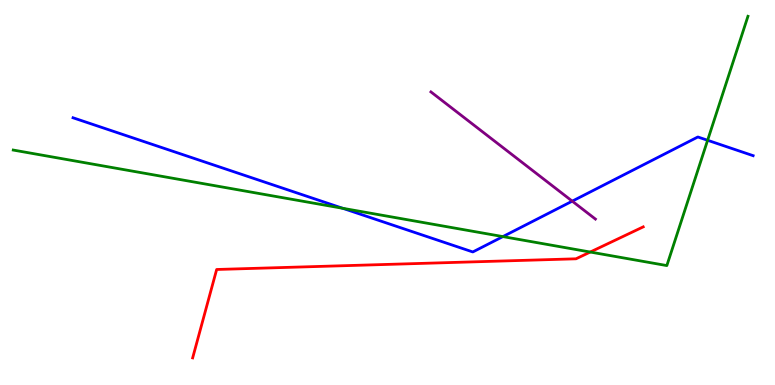[{'lines': ['blue', 'red'], 'intersections': []}, {'lines': ['green', 'red'], 'intersections': [{'x': 7.62, 'y': 3.45}]}, {'lines': ['purple', 'red'], 'intersections': []}, {'lines': ['blue', 'green'], 'intersections': [{'x': 4.42, 'y': 4.59}, {'x': 6.49, 'y': 3.85}, {'x': 9.13, 'y': 6.36}]}, {'lines': ['blue', 'purple'], 'intersections': [{'x': 7.38, 'y': 4.78}]}, {'lines': ['green', 'purple'], 'intersections': []}]